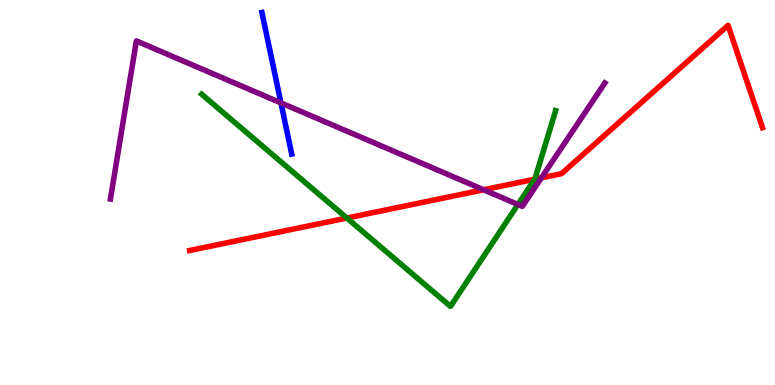[{'lines': ['blue', 'red'], 'intersections': []}, {'lines': ['green', 'red'], 'intersections': [{'x': 4.48, 'y': 4.34}, {'x': 6.9, 'y': 5.34}]}, {'lines': ['purple', 'red'], 'intersections': [{'x': 6.24, 'y': 5.07}, {'x': 6.99, 'y': 5.38}]}, {'lines': ['blue', 'green'], 'intersections': []}, {'lines': ['blue', 'purple'], 'intersections': [{'x': 3.63, 'y': 7.33}]}, {'lines': ['green', 'purple'], 'intersections': [{'x': 6.68, 'y': 4.69}]}]